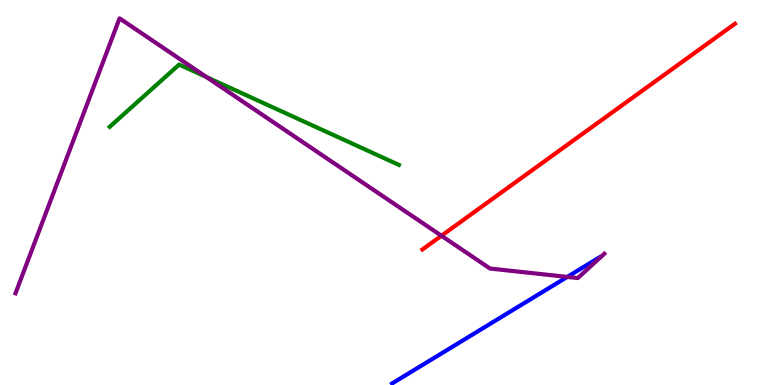[{'lines': ['blue', 'red'], 'intersections': []}, {'lines': ['green', 'red'], 'intersections': []}, {'lines': ['purple', 'red'], 'intersections': [{'x': 5.7, 'y': 3.88}]}, {'lines': ['blue', 'green'], 'intersections': []}, {'lines': ['blue', 'purple'], 'intersections': [{'x': 7.32, 'y': 2.81}]}, {'lines': ['green', 'purple'], 'intersections': [{'x': 2.66, 'y': 8.0}]}]